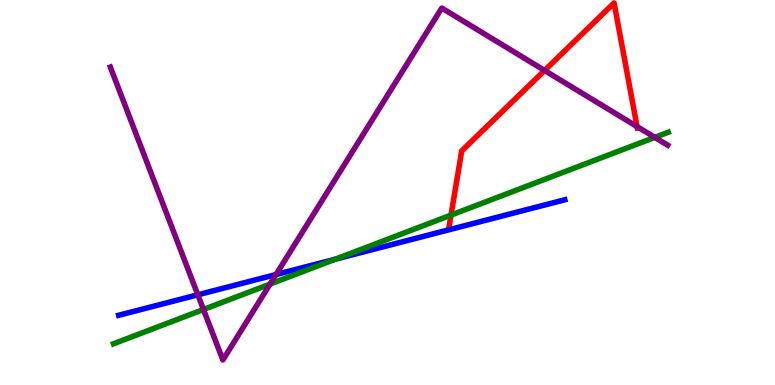[{'lines': ['blue', 'red'], 'intersections': []}, {'lines': ['green', 'red'], 'intersections': [{'x': 5.82, 'y': 4.41}]}, {'lines': ['purple', 'red'], 'intersections': [{'x': 7.03, 'y': 8.17}, {'x': 8.22, 'y': 6.71}]}, {'lines': ['blue', 'green'], 'intersections': [{'x': 4.33, 'y': 3.27}]}, {'lines': ['blue', 'purple'], 'intersections': [{'x': 2.55, 'y': 2.34}, {'x': 3.56, 'y': 2.87}]}, {'lines': ['green', 'purple'], 'intersections': [{'x': 2.63, 'y': 1.96}, {'x': 3.48, 'y': 2.62}, {'x': 8.45, 'y': 6.43}]}]